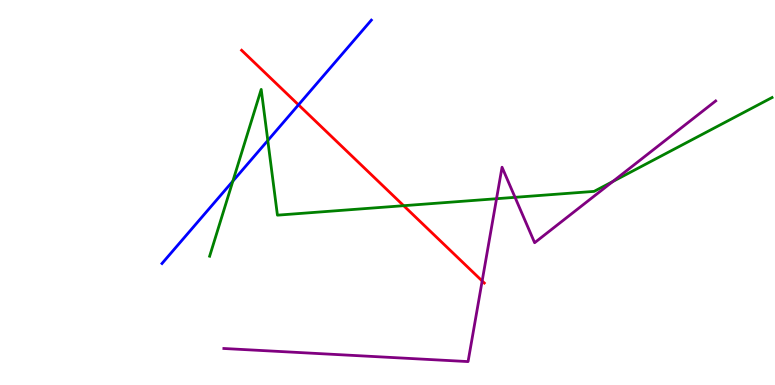[{'lines': ['blue', 'red'], 'intersections': [{'x': 3.85, 'y': 7.28}]}, {'lines': ['green', 'red'], 'intersections': [{'x': 5.21, 'y': 4.66}]}, {'lines': ['purple', 'red'], 'intersections': [{'x': 6.22, 'y': 2.7}]}, {'lines': ['blue', 'green'], 'intersections': [{'x': 3.0, 'y': 5.29}, {'x': 3.46, 'y': 6.35}]}, {'lines': ['blue', 'purple'], 'intersections': []}, {'lines': ['green', 'purple'], 'intersections': [{'x': 6.41, 'y': 4.84}, {'x': 6.65, 'y': 4.87}, {'x': 7.91, 'y': 5.28}]}]